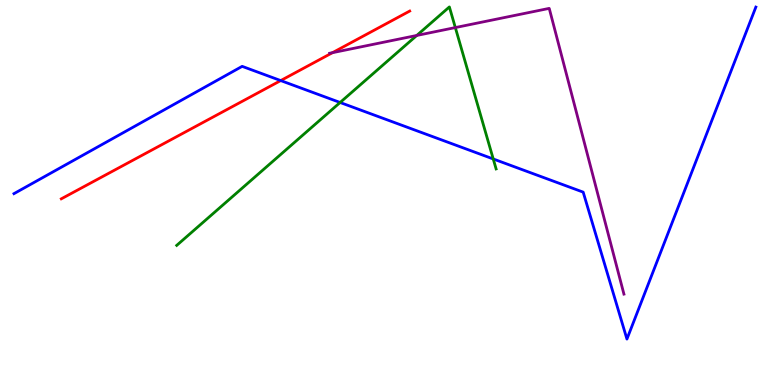[{'lines': ['blue', 'red'], 'intersections': [{'x': 3.62, 'y': 7.91}]}, {'lines': ['green', 'red'], 'intersections': []}, {'lines': ['purple', 'red'], 'intersections': [{'x': 4.29, 'y': 8.63}]}, {'lines': ['blue', 'green'], 'intersections': [{'x': 4.39, 'y': 7.34}, {'x': 6.36, 'y': 5.87}]}, {'lines': ['blue', 'purple'], 'intersections': []}, {'lines': ['green', 'purple'], 'intersections': [{'x': 5.38, 'y': 9.08}, {'x': 5.88, 'y': 9.28}]}]